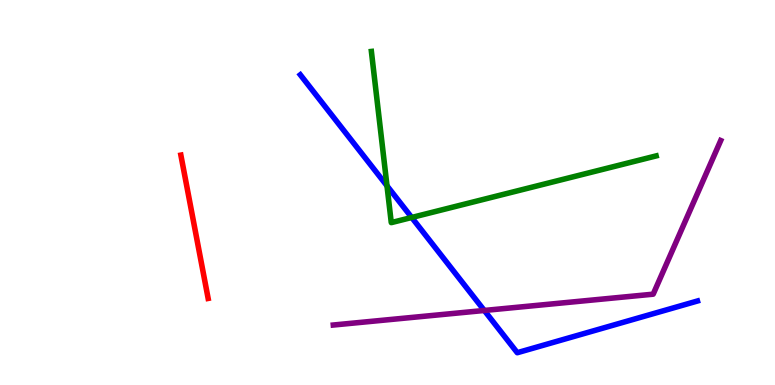[{'lines': ['blue', 'red'], 'intersections': []}, {'lines': ['green', 'red'], 'intersections': []}, {'lines': ['purple', 'red'], 'intersections': []}, {'lines': ['blue', 'green'], 'intersections': [{'x': 4.99, 'y': 5.17}, {'x': 5.31, 'y': 4.35}]}, {'lines': ['blue', 'purple'], 'intersections': [{'x': 6.25, 'y': 1.94}]}, {'lines': ['green', 'purple'], 'intersections': []}]